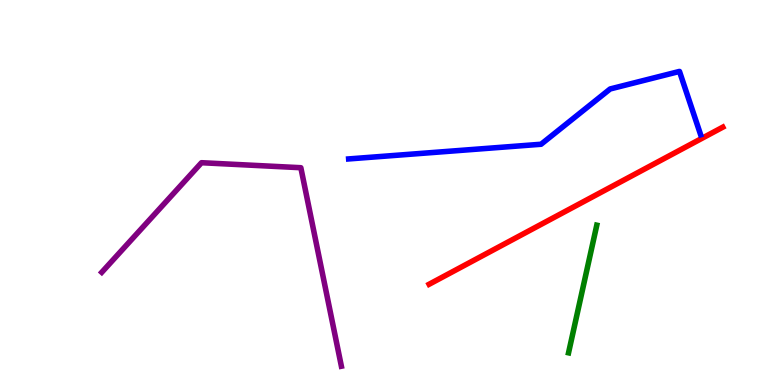[{'lines': ['blue', 'red'], 'intersections': []}, {'lines': ['green', 'red'], 'intersections': []}, {'lines': ['purple', 'red'], 'intersections': []}, {'lines': ['blue', 'green'], 'intersections': []}, {'lines': ['blue', 'purple'], 'intersections': []}, {'lines': ['green', 'purple'], 'intersections': []}]